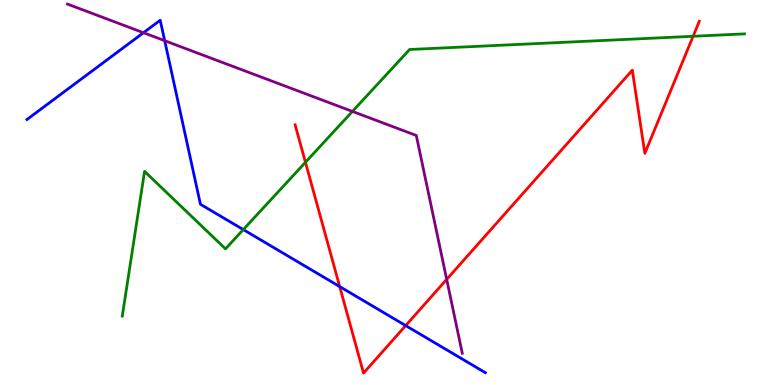[{'lines': ['blue', 'red'], 'intersections': [{'x': 4.38, 'y': 2.56}, {'x': 5.23, 'y': 1.54}]}, {'lines': ['green', 'red'], 'intersections': [{'x': 3.94, 'y': 5.78}, {'x': 8.94, 'y': 9.06}]}, {'lines': ['purple', 'red'], 'intersections': [{'x': 5.76, 'y': 2.74}]}, {'lines': ['blue', 'green'], 'intersections': [{'x': 3.14, 'y': 4.04}]}, {'lines': ['blue', 'purple'], 'intersections': [{'x': 1.85, 'y': 9.15}, {'x': 2.13, 'y': 8.94}]}, {'lines': ['green', 'purple'], 'intersections': [{'x': 4.55, 'y': 7.11}]}]